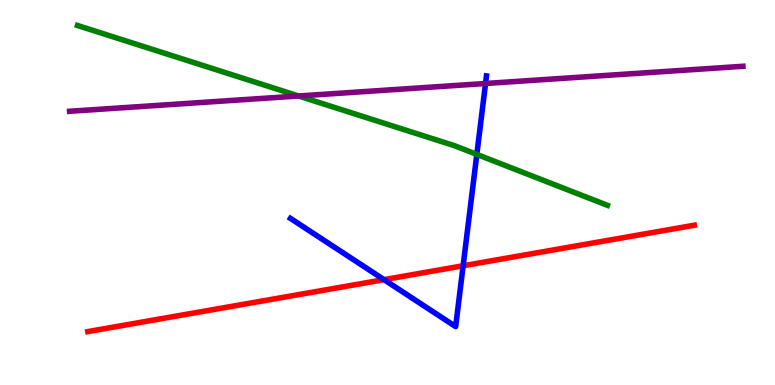[{'lines': ['blue', 'red'], 'intersections': [{'x': 4.95, 'y': 2.74}, {'x': 5.98, 'y': 3.1}]}, {'lines': ['green', 'red'], 'intersections': []}, {'lines': ['purple', 'red'], 'intersections': []}, {'lines': ['blue', 'green'], 'intersections': [{'x': 6.15, 'y': 5.99}]}, {'lines': ['blue', 'purple'], 'intersections': [{'x': 6.26, 'y': 7.83}]}, {'lines': ['green', 'purple'], 'intersections': [{'x': 3.85, 'y': 7.51}]}]